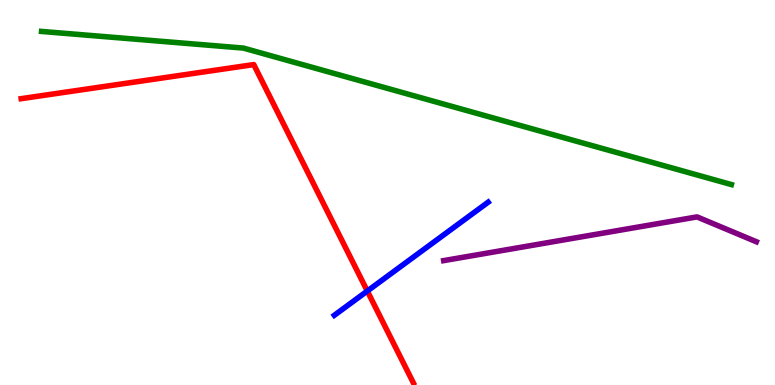[{'lines': ['blue', 'red'], 'intersections': [{'x': 4.74, 'y': 2.44}]}, {'lines': ['green', 'red'], 'intersections': []}, {'lines': ['purple', 'red'], 'intersections': []}, {'lines': ['blue', 'green'], 'intersections': []}, {'lines': ['blue', 'purple'], 'intersections': []}, {'lines': ['green', 'purple'], 'intersections': []}]